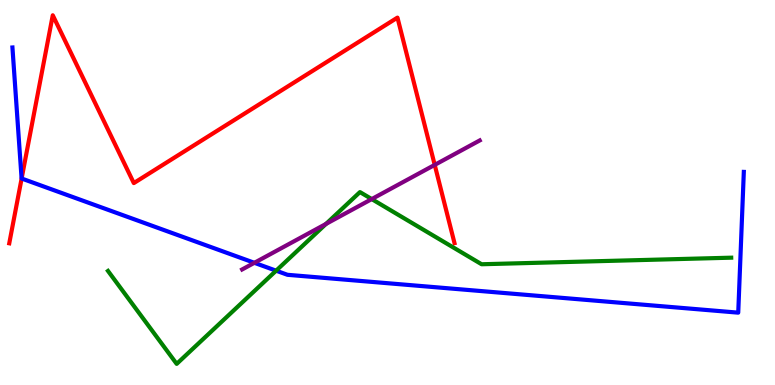[{'lines': ['blue', 'red'], 'intersections': [{'x': 0.279, 'y': 5.36}]}, {'lines': ['green', 'red'], 'intersections': []}, {'lines': ['purple', 'red'], 'intersections': [{'x': 5.61, 'y': 5.72}]}, {'lines': ['blue', 'green'], 'intersections': [{'x': 3.56, 'y': 2.97}]}, {'lines': ['blue', 'purple'], 'intersections': [{'x': 3.28, 'y': 3.17}]}, {'lines': ['green', 'purple'], 'intersections': [{'x': 4.21, 'y': 4.18}, {'x': 4.8, 'y': 4.83}]}]